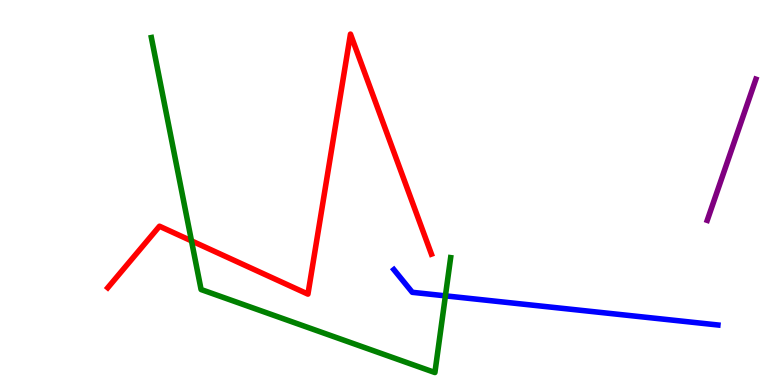[{'lines': ['blue', 'red'], 'intersections': []}, {'lines': ['green', 'red'], 'intersections': [{'x': 2.47, 'y': 3.74}]}, {'lines': ['purple', 'red'], 'intersections': []}, {'lines': ['blue', 'green'], 'intersections': [{'x': 5.75, 'y': 2.32}]}, {'lines': ['blue', 'purple'], 'intersections': []}, {'lines': ['green', 'purple'], 'intersections': []}]